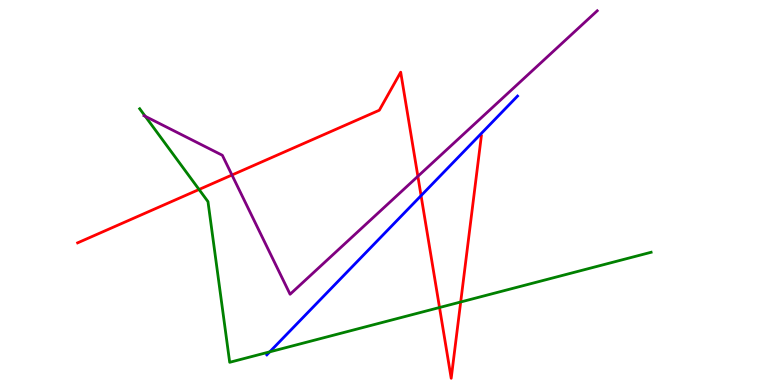[{'lines': ['blue', 'red'], 'intersections': [{'x': 5.43, 'y': 4.92}]}, {'lines': ['green', 'red'], 'intersections': [{'x': 2.57, 'y': 5.08}, {'x': 5.67, 'y': 2.01}, {'x': 5.94, 'y': 2.16}]}, {'lines': ['purple', 'red'], 'intersections': [{'x': 2.99, 'y': 5.45}, {'x': 5.39, 'y': 5.42}]}, {'lines': ['blue', 'green'], 'intersections': [{'x': 3.48, 'y': 0.861}]}, {'lines': ['blue', 'purple'], 'intersections': []}, {'lines': ['green', 'purple'], 'intersections': [{'x': 1.87, 'y': 6.98}]}]